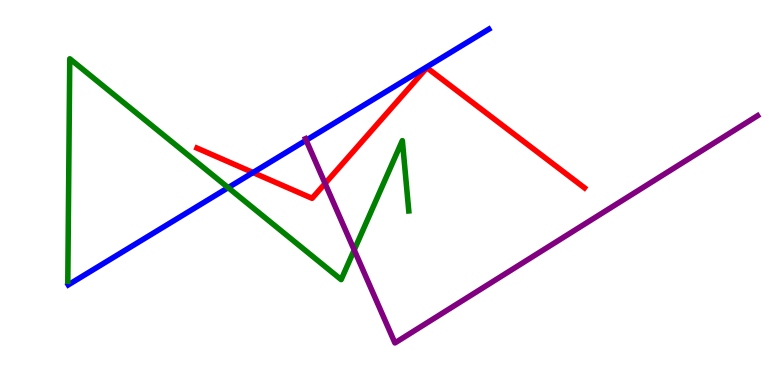[{'lines': ['blue', 'red'], 'intersections': [{'x': 3.26, 'y': 5.52}]}, {'lines': ['green', 'red'], 'intersections': []}, {'lines': ['purple', 'red'], 'intersections': [{'x': 4.19, 'y': 5.23}]}, {'lines': ['blue', 'green'], 'intersections': [{'x': 2.94, 'y': 5.13}]}, {'lines': ['blue', 'purple'], 'intersections': [{'x': 3.95, 'y': 6.36}]}, {'lines': ['green', 'purple'], 'intersections': [{'x': 4.57, 'y': 3.51}]}]